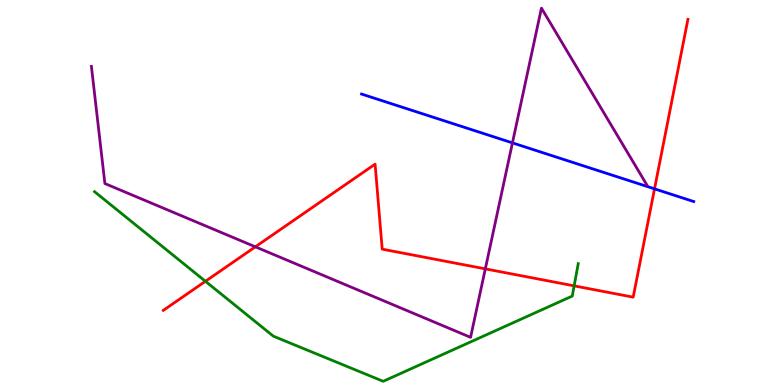[{'lines': ['blue', 'red'], 'intersections': [{'x': 8.45, 'y': 5.09}]}, {'lines': ['green', 'red'], 'intersections': [{'x': 2.65, 'y': 2.69}, {'x': 7.41, 'y': 2.58}]}, {'lines': ['purple', 'red'], 'intersections': [{'x': 3.29, 'y': 3.59}, {'x': 6.26, 'y': 3.02}]}, {'lines': ['blue', 'green'], 'intersections': []}, {'lines': ['blue', 'purple'], 'intersections': [{'x': 6.61, 'y': 6.29}]}, {'lines': ['green', 'purple'], 'intersections': []}]